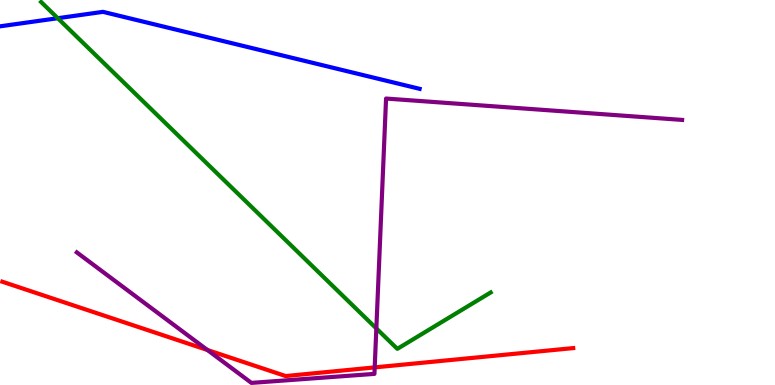[{'lines': ['blue', 'red'], 'intersections': []}, {'lines': ['green', 'red'], 'intersections': []}, {'lines': ['purple', 'red'], 'intersections': [{'x': 2.68, 'y': 0.91}, {'x': 4.83, 'y': 0.457}]}, {'lines': ['blue', 'green'], 'intersections': [{'x': 0.745, 'y': 9.53}]}, {'lines': ['blue', 'purple'], 'intersections': []}, {'lines': ['green', 'purple'], 'intersections': [{'x': 4.86, 'y': 1.47}]}]